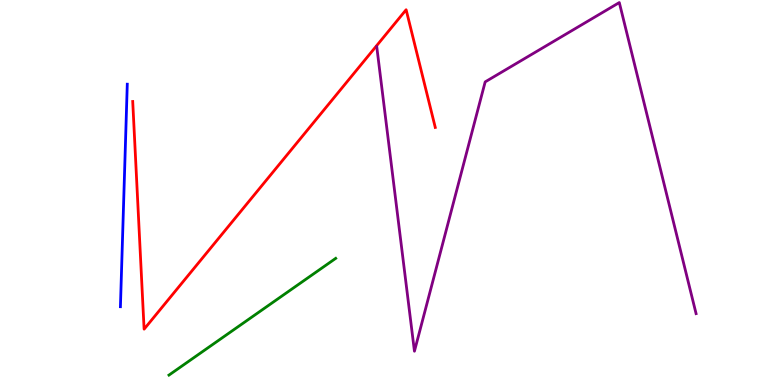[{'lines': ['blue', 'red'], 'intersections': []}, {'lines': ['green', 'red'], 'intersections': []}, {'lines': ['purple', 'red'], 'intersections': []}, {'lines': ['blue', 'green'], 'intersections': []}, {'lines': ['blue', 'purple'], 'intersections': []}, {'lines': ['green', 'purple'], 'intersections': []}]